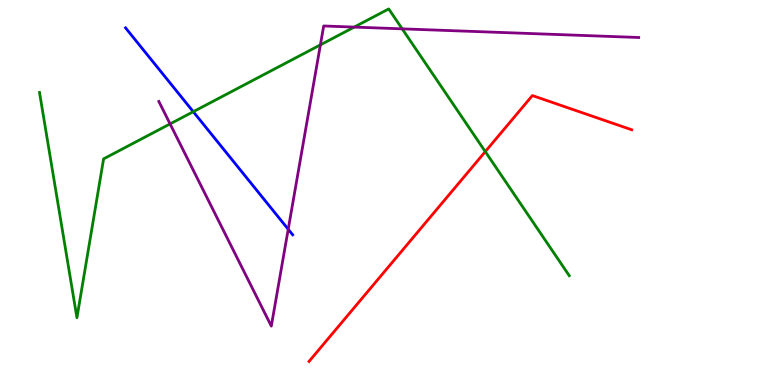[{'lines': ['blue', 'red'], 'intersections': []}, {'lines': ['green', 'red'], 'intersections': [{'x': 6.26, 'y': 6.06}]}, {'lines': ['purple', 'red'], 'intersections': []}, {'lines': ['blue', 'green'], 'intersections': [{'x': 2.49, 'y': 7.1}]}, {'lines': ['blue', 'purple'], 'intersections': [{'x': 3.72, 'y': 4.05}]}, {'lines': ['green', 'purple'], 'intersections': [{'x': 2.19, 'y': 6.78}, {'x': 4.13, 'y': 8.83}, {'x': 4.57, 'y': 9.3}, {'x': 5.19, 'y': 9.25}]}]